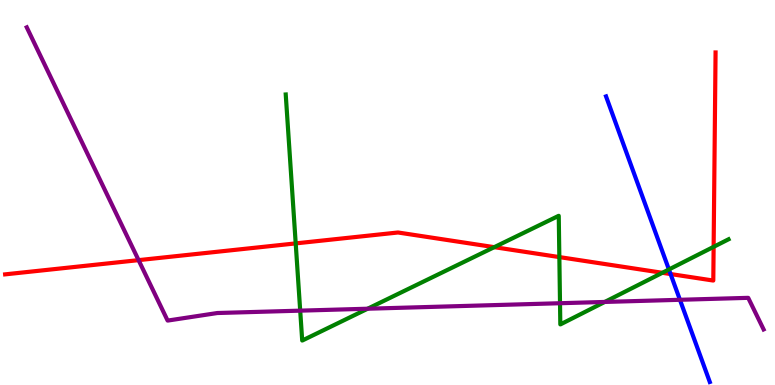[{'lines': ['blue', 'red'], 'intersections': [{'x': 8.65, 'y': 2.88}]}, {'lines': ['green', 'red'], 'intersections': [{'x': 3.82, 'y': 3.68}, {'x': 6.38, 'y': 3.58}, {'x': 7.22, 'y': 3.32}, {'x': 8.55, 'y': 2.91}, {'x': 9.21, 'y': 3.59}]}, {'lines': ['purple', 'red'], 'intersections': [{'x': 1.79, 'y': 3.24}]}, {'lines': ['blue', 'green'], 'intersections': [{'x': 8.63, 'y': 3.0}]}, {'lines': ['blue', 'purple'], 'intersections': [{'x': 8.77, 'y': 2.21}]}, {'lines': ['green', 'purple'], 'intersections': [{'x': 3.87, 'y': 1.93}, {'x': 4.74, 'y': 1.98}, {'x': 7.23, 'y': 2.12}, {'x': 7.8, 'y': 2.16}]}]